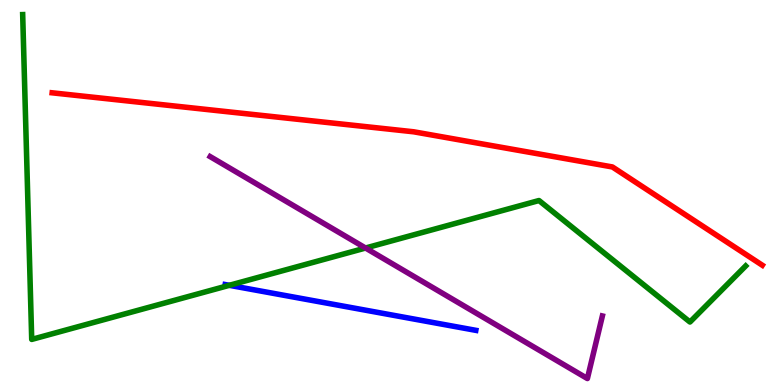[{'lines': ['blue', 'red'], 'intersections': []}, {'lines': ['green', 'red'], 'intersections': []}, {'lines': ['purple', 'red'], 'intersections': []}, {'lines': ['blue', 'green'], 'intersections': [{'x': 2.96, 'y': 2.59}]}, {'lines': ['blue', 'purple'], 'intersections': []}, {'lines': ['green', 'purple'], 'intersections': [{'x': 4.72, 'y': 3.56}]}]